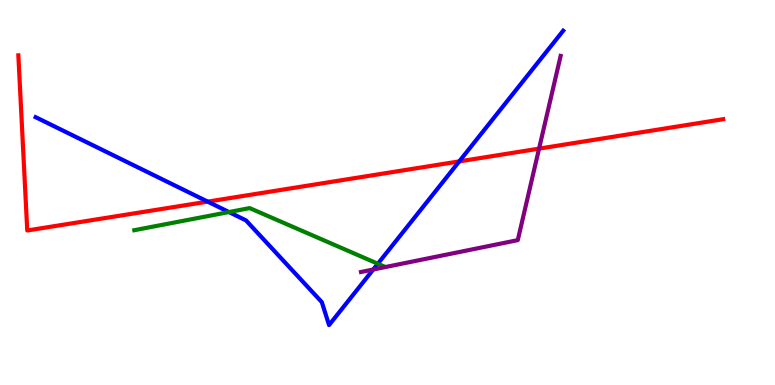[{'lines': ['blue', 'red'], 'intersections': [{'x': 2.68, 'y': 4.76}, {'x': 5.93, 'y': 5.81}]}, {'lines': ['green', 'red'], 'intersections': []}, {'lines': ['purple', 'red'], 'intersections': [{'x': 6.96, 'y': 6.14}]}, {'lines': ['blue', 'green'], 'intersections': [{'x': 2.95, 'y': 4.49}, {'x': 4.88, 'y': 3.15}]}, {'lines': ['blue', 'purple'], 'intersections': [{'x': 4.82, 'y': 3.0}]}, {'lines': ['green', 'purple'], 'intersections': []}]